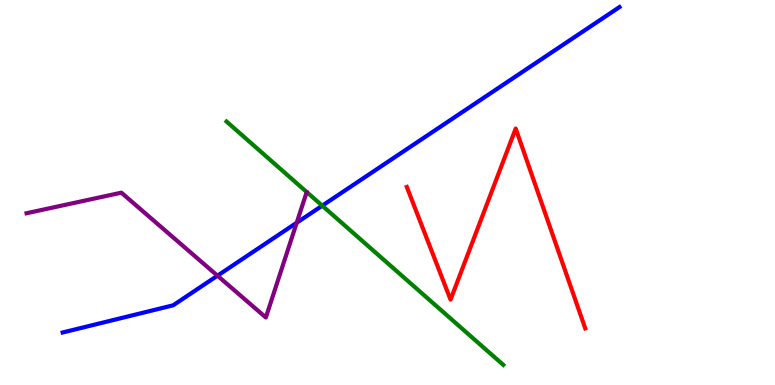[{'lines': ['blue', 'red'], 'intersections': []}, {'lines': ['green', 'red'], 'intersections': []}, {'lines': ['purple', 'red'], 'intersections': []}, {'lines': ['blue', 'green'], 'intersections': [{'x': 4.16, 'y': 4.66}]}, {'lines': ['blue', 'purple'], 'intersections': [{'x': 2.81, 'y': 2.84}, {'x': 3.83, 'y': 4.21}]}, {'lines': ['green', 'purple'], 'intersections': []}]